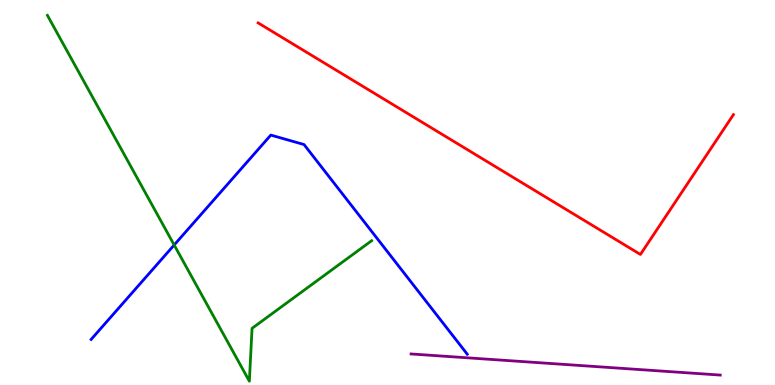[{'lines': ['blue', 'red'], 'intersections': []}, {'lines': ['green', 'red'], 'intersections': []}, {'lines': ['purple', 'red'], 'intersections': []}, {'lines': ['blue', 'green'], 'intersections': [{'x': 2.25, 'y': 3.64}]}, {'lines': ['blue', 'purple'], 'intersections': []}, {'lines': ['green', 'purple'], 'intersections': []}]